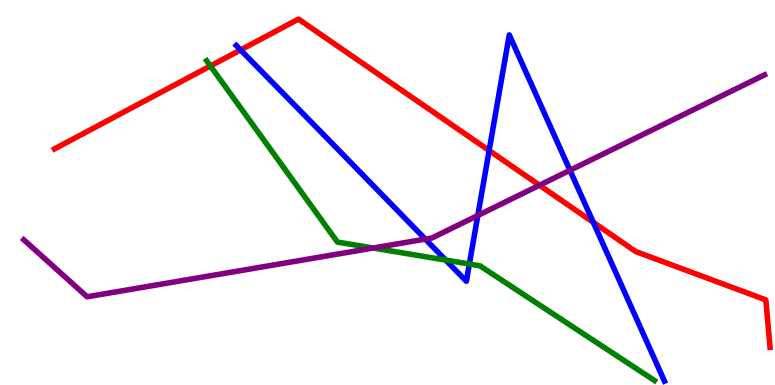[{'lines': ['blue', 'red'], 'intersections': [{'x': 3.1, 'y': 8.7}, {'x': 6.31, 'y': 6.09}, {'x': 7.66, 'y': 4.23}]}, {'lines': ['green', 'red'], 'intersections': [{'x': 2.71, 'y': 8.29}]}, {'lines': ['purple', 'red'], 'intersections': [{'x': 6.96, 'y': 5.19}]}, {'lines': ['blue', 'green'], 'intersections': [{'x': 5.75, 'y': 3.24}, {'x': 6.06, 'y': 3.14}]}, {'lines': ['blue', 'purple'], 'intersections': [{'x': 5.49, 'y': 3.79}, {'x': 6.17, 'y': 4.4}, {'x': 7.35, 'y': 5.58}]}, {'lines': ['green', 'purple'], 'intersections': [{'x': 4.82, 'y': 3.56}]}]